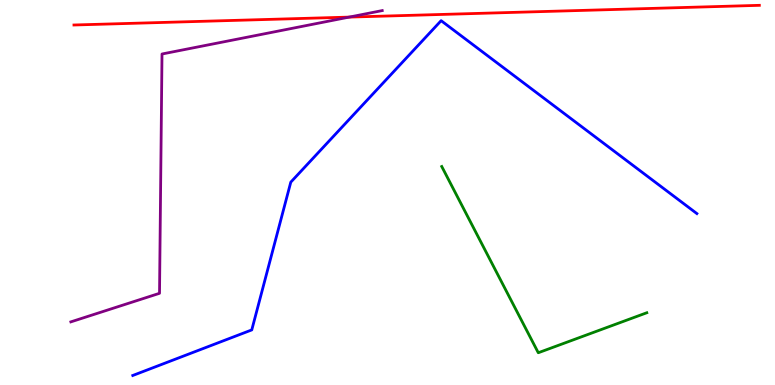[{'lines': ['blue', 'red'], 'intersections': []}, {'lines': ['green', 'red'], 'intersections': []}, {'lines': ['purple', 'red'], 'intersections': [{'x': 4.51, 'y': 9.56}]}, {'lines': ['blue', 'green'], 'intersections': []}, {'lines': ['blue', 'purple'], 'intersections': []}, {'lines': ['green', 'purple'], 'intersections': []}]